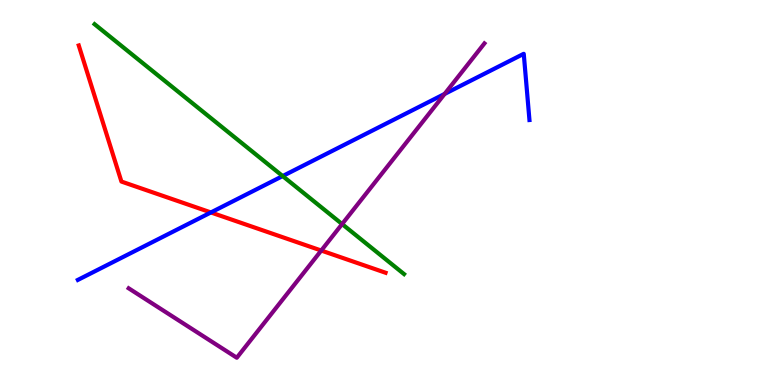[{'lines': ['blue', 'red'], 'intersections': [{'x': 2.72, 'y': 4.48}]}, {'lines': ['green', 'red'], 'intersections': []}, {'lines': ['purple', 'red'], 'intersections': [{'x': 4.15, 'y': 3.49}]}, {'lines': ['blue', 'green'], 'intersections': [{'x': 3.65, 'y': 5.43}]}, {'lines': ['blue', 'purple'], 'intersections': [{'x': 5.74, 'y': 7.56}]}, {'lines': ['green', 'purple'], 'intersections': [{'x': 4.41, 'y': 4.18}]}]